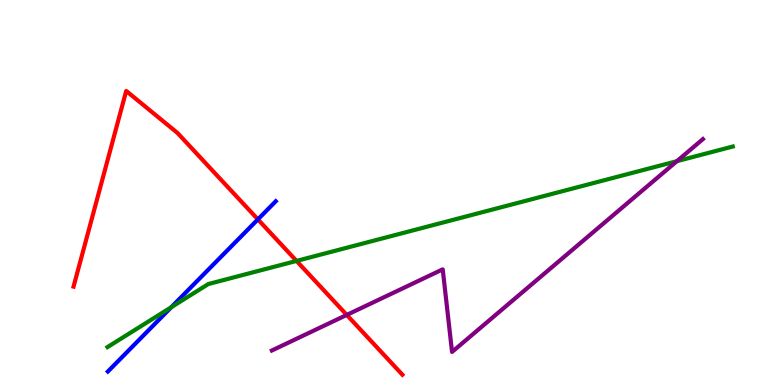[{'lines': ['blue', 'red'], 'intersections': [{'x': 3.33, 'y': 4.3}]}, {'lines': ['green', 'red'], 'intersections': [{'x': 3.83, 'y': 3.22}]}, {'lines': ['purple', 'red'], 'intersections': [{'x': 4.47, 'y': 1.82}]}, {'lines': ['blue', 'green'], 'intersections': [{'x': 2.21, 'y': 2.02}]}, {'lines': ['blue', 'purple'], 'intersections': []}, {'lines': ['green', 'purple'], 'intersections': [{'x': 8.73, 'y': 5.81}]}]